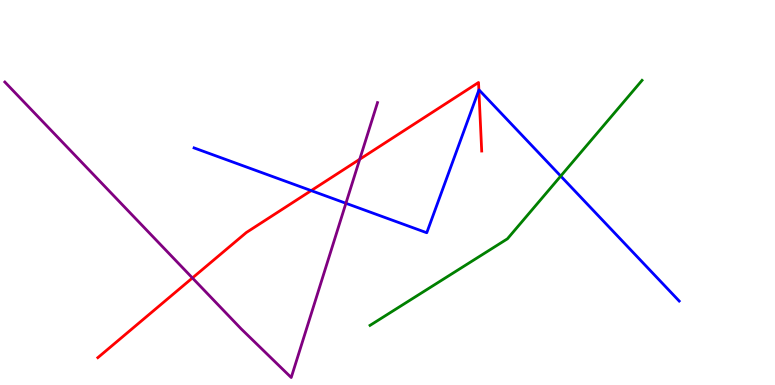[{'lines': ['blue', 'red'], 'intersections': [{'x': 4.02, 'y': 5.05}, {'x': 6.18, 'y': 7.66}]}, {'lines': ['green', 'red'], 'intersections': []}, {'lines': ['purple', 'red'], 'intersections': [{'x': 2.48, 'y': 2.78}, {'x': 4.64, 'y': 5.86}]}, {'lines': ['blue', 'green'], 'intersections': [{'x': 7.24, 'y': 5.43}]}, {'lines': ['blue', 'purple'], 'intersections': [{'x': 4.46, 'y': 4.72}]}, {'lines': ['green', 'purple'], 'intersections': []}]